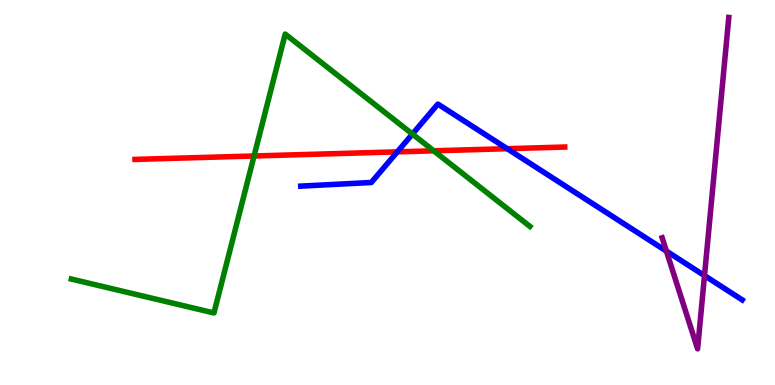[{'lines': ['blue', 'red'], 'intersections': [{'x': 5.13, 'y': 6.06}, {'x': 6.54, 'y': 6.14}]}, {'lines': ['green', 'red'], 'intersections': [{'x': 3.28, 'y': 5.95}, {'x': 5.6, 'y': 6.08}]}, {'lines': ['purple', 'red'], 'intersections': []}, {'lines': ['blue', 'green'], 'intersections': [{'x': 5.32, 'y': 6.52}]}, {'lines': ['blue', 'purple'], 'intersections': [{'x': 8.6, 'y': 3.48}, {'x': 9.09, 'y': 2.84}]}, {'lines': ['green', 'purple'], 'intersections': []}]